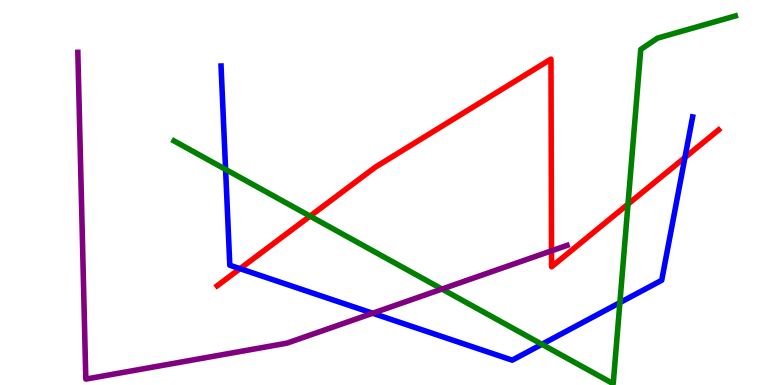[{'lines': ['blue', 'red'], 'intersections': [{'x': 3.1, 'y': 3.02}, {'x': 8.84, 'y': 5.91}]}, {'lines': ['green', 'red'], 'intersections': [{'x': 4.0, 'y': 4.39}, {'x': 8.1, 'y': 4.7}]}, {'lines': ['purple', 'red'], 'intersections': [{'x': 7.12, 'y': 3.49}]}, {'lines': ['blue', 'green'], 'intersections': [{'x': 2.91, 'y': 5.6}, {'x': 6.99, 'y': 1.06}, {'x': 8.0, 'y': 2.14}]}, {'lines': ['blue', 'purple'], 'intersections': [{'x': 4.81, 'y': 1.86}]}, {'lines': ['green', 'purple'], 'intersections': [{'x': 5.7, 'y': 2.49}]}]